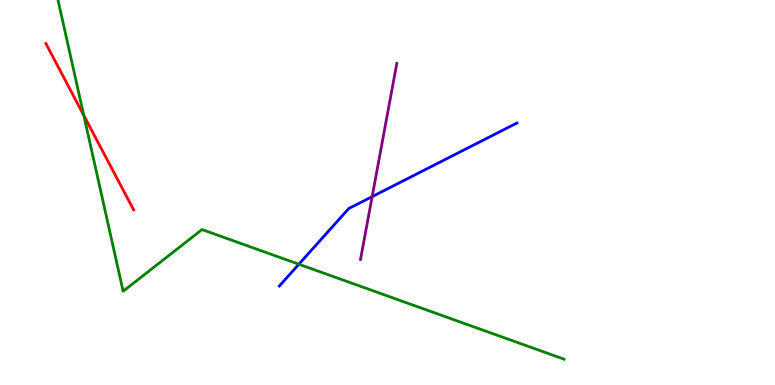[{'lines': ['blue', 'red'], 'intersections': []}, {'lines': ['green', 'red'], 'intersections': [{'x': 1.08, 'y': 7.0}]}, {'lines': ['purple', 'red'], 'intersections': []}, {'lines': ['blue', 'green'], 'intersections': [{'x': 3.86, 'y': 3.14}]}, {'lines': ['blue', 'purple'], 'intersections': [{'x': 4.8, 'y': 4.89}]}, {'lines': ['green', 'purple'], 'intersections': []}]